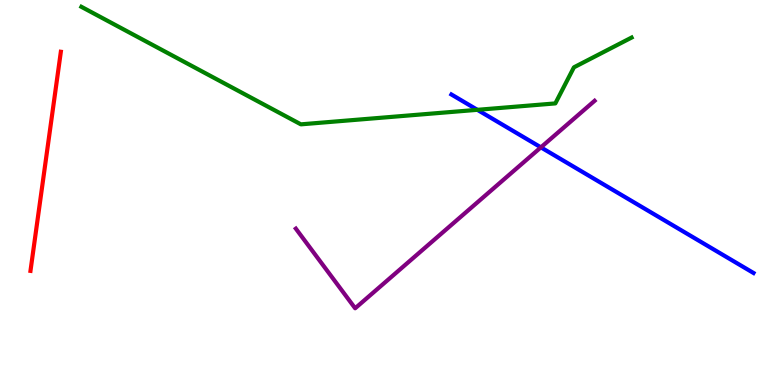[{'lines': ['blue', 'red'], 'intersections': []}, {'lines': ['green', 'red'], 'intersections': []}, {'lines': ['purple', 'red'], 'intersections': []}, {'lines': ['blue', 'green'], 'intersections': [{'x': 6.16, 'y': 7.15}]}, {'lines': ['blue', 'purple'], 'intersections': [{'x': 6.98, 'y': 6.17}]}, {'lines': ['green', 'purple'], 'intersections': []}]